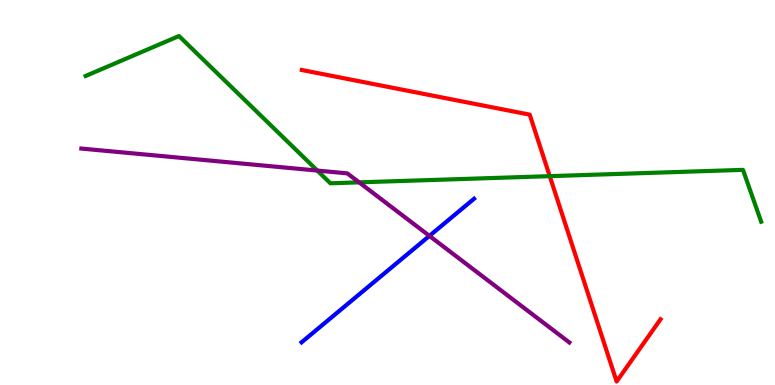[{'lines': ['blue', 'red'], 'intersections': []}, {'lines': ['green', 'red'], 'intersections': [{'x': 7.09, 'y': 5.42}]}, {'lines': ['purple', 'red'], 'intersections': []}, {'lines': ['blue', 'green'], 'intersections': []}, {'lines': ['blue', 'purple'], 'intersections': [{'x': 5.54, 'y': 3.87}]}, {'lines': ['green', 'purple'], 'intersections': [{'x': 4.09, 'y': 5.57}, {'x': 4.63, 'y': 5.26}]}]